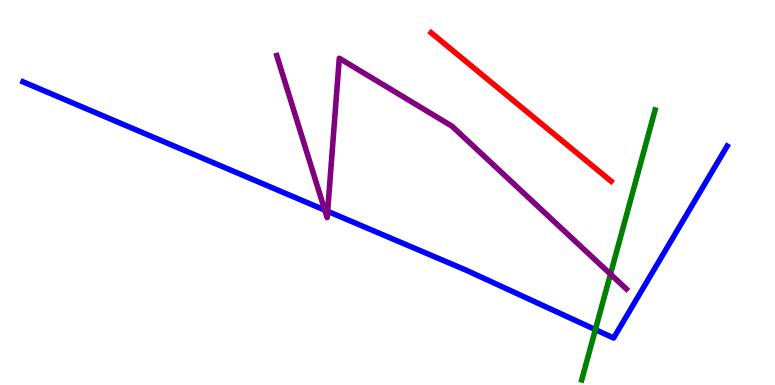[{'lines': ['blue', 'red'], 'intersections': []}, {'lines': ['green', 'red'], 'intersections': []}, {'lines': ['purple', 'red'], 'intersections': []}, {'lines': ['blue', 'green'], 'intersections': [{'x': 7.68, 'y': 1.44}]}, {'lines': ['blue', 'purple'], 'intersections': [{'x': 4.19, 'y': 4.54}, {'x': 4.23, 'y': 4.51}]}, {'lines': ['green', 'purple'], 'intersections': [{'x': 7.88, 'y': 2.88}]}]